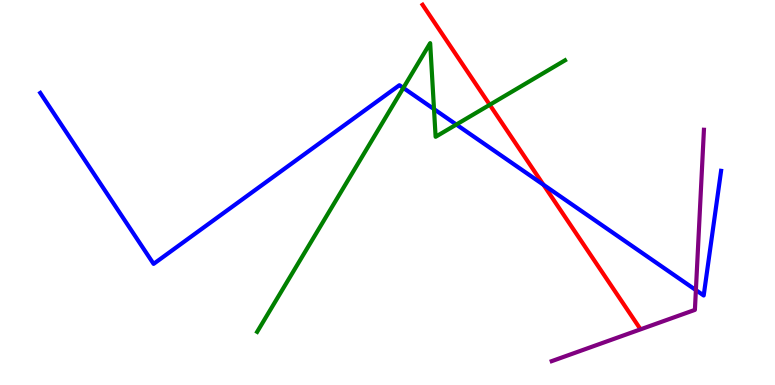[{'lines': ['blue', 'red'], 'intersections': [{'x': 7.01, 'y': 5.2}]}, {'lines': ['green', 'red'], 'intersections': [{'x': 6.32, 'y': 7.28}]}, {'lines': ['purple', 'red'], 'intersections': []}, {'lines': ['blue', 'green'], 'intersections': [{'x': 5.2, 'y': 7.72}, {'x': 5.6, 'y': 7.17}, {'x': 5.89, 'y': 6.77}]}, {'lines': ['blue', 'purple'], 'intersections': [{'x': 8.98, 'y': 2.47}]}, {'lines': ['green', 'purple'], 'intersections': []}]